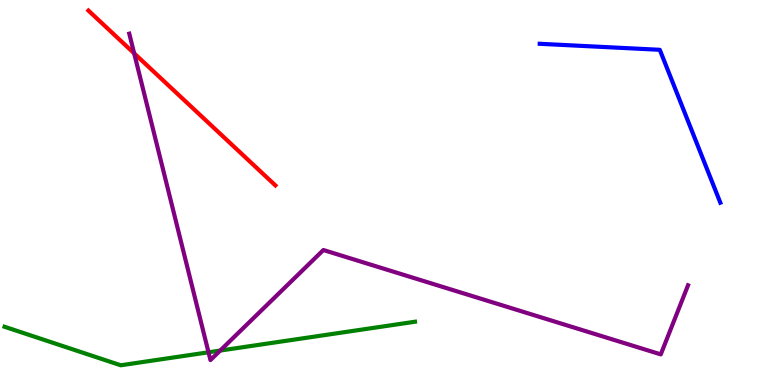[{'lines': ['blue', 'red'], 'intersections': []}, {'lines': ['green', 'red'], 'intersections': []}, {'lines': ['purple', 'red'], 'intersections': [{'x': 1.73, 'y': 8.61}]}, {'lines': ['blue', 'green'], 'intersections': []}, {'lines': ['blue', 'purple'], 'intersections': []}, {'lines': ['green', 'purple'], 'intersections': [{'x': 2.69, 'y': 0.85}, {'x': 2.84, 'y': 0.895}]}]